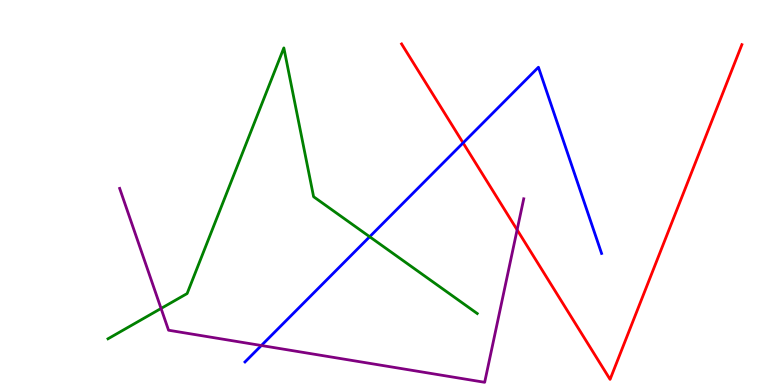[{'lines': ['blue', 'red'], 'intersections': [{'x': 5.98, 'y': 6.29}]}, {'lines': ['green', 'red'], 'intersections': []}, {'lines': ['purple', 'red'], 'intersections': [{'x': 6.67, 'y': 4.03}]}, {'lines': ['blue', 'green'], 'intersections': [{'x': 4.77, 'y': 3.85}]}, {'lines': ['blue', 'purple'], 'intersections': [{'x': 3.37, 'y': 1.03}]}, {'lines': ['green', 'purple'], 'intersections': [{'x': 2.08, 'y': 1.99}]}]